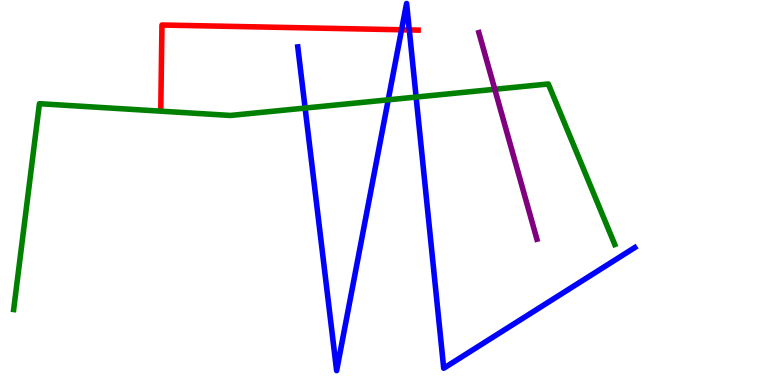[{'lines': ['blue', 'red'], 'intersections': [{'x': 5.18, 'y': 9.23}, {'x': 5.28, 'y': 9.22}]}, {'lines': ['green', 'red'], 'intersections': []}, {'lines': ['purple', 'red'], 'intersections': []}, {'lines': ['blue', 'green'], 'intersections': [{'x': 3.94, 'y': 7.19}, {'x': 5.01, 'y': 7.41}, {'x': 5.37, 'y': 7.48}]}, {'lines': ['blue', 'purple'], 'intersections': []}, {'lines': ['green', 'purple'], 'intersections': [{'x': 6.38, 'y': 7.68}]}]